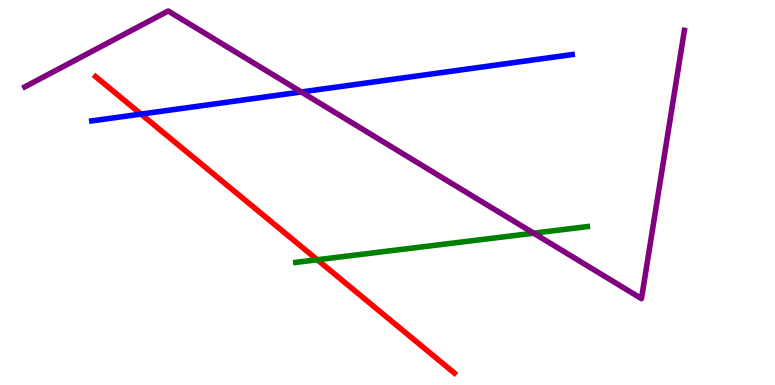[{'lines': ['blue', 'red'], 'intersections': [{'x': 1.82, 'y': 7.04}]}, {'lines': ['green', 'red'], 'intersections': [{'x': 4.09, 'y': 3.25}]}, {'lines': ['purple', 'red'], 'intersections': []}, {'lines': ['blue', 'green'], 'intersections': []}, {'lines': ['blue', 'purple'], 'intersections': [{'x': 3.89, 'y': 7.61}]}, {'lines': ['green', 'purple'], 'intersections': [{'x': 6.89, 'y': 3.94}]}]